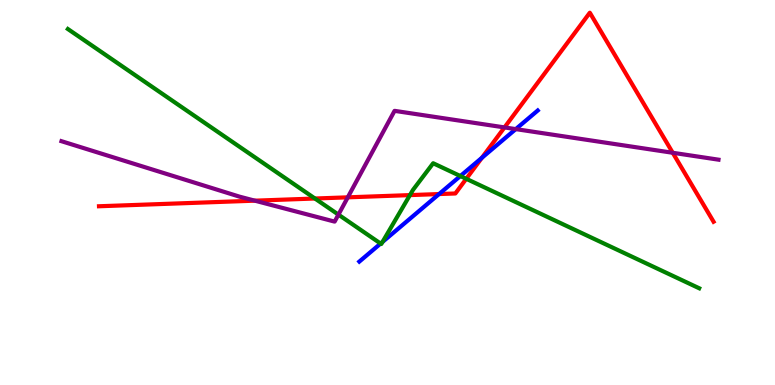[{'lines': ['blue', 'red'], 'intersections': [{'x': 5.67, 'y': 4.96}, {'x': 6.22, 'y': 5.9}]}, {'lines': ['green', 'red'], 'intersections': [{'x': 4.06, 'y': 4.84}, {'x': 5.29, 'y': 4.93}, {'x': 6.02, 'y': 5.36}]}, {'lines': ['purple', 'red'], 'intersections': [{'x': 3.29, 'y': 4.79}, {'x': 4.49, 'y': 4.87}, {'x': 6.51, 'y': 6.69}, {'x': 8.68, 'y': 6.03}]}, {'lines': ['blue', 'green'], 'intersections': [{'x': 4.91, 'y': 3.67}, {'x': 4.94, 'y': 3.72}, {'x': 5.94, 'y': 5.43}]}, {'lines': ['blue', 'purple'], 'intersections': [{'x': 6.65, 'y': 6.65}]}, {'lines': ['green', 'purple'], 'intersections': [{'x': 4.37, 'y': 4.43}]}]